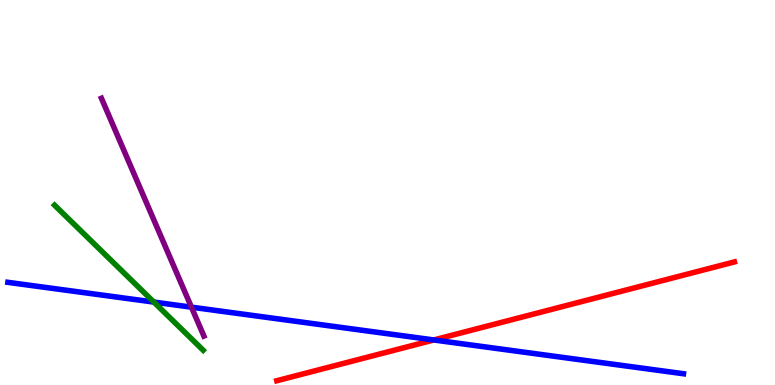[{'lines': ['blue', 'red'], 'intersections': [{'x': 5.6, 'y': 1.17}]}, {'lines': ['green', 'red'], 'intersections': []}, {'lines': ['purple', 'red'], 'intersections': []}, {'lines': ['blue', 'green'], 'intersections': [{'x': 1.99, 'y': 2.15}]}, {'lines': ['blue', 'purple'], 'intersections': [{'x': 2.47, 'y': 2.02}]}, {'lines': ['green', 'purple'], 'intersections': []}]